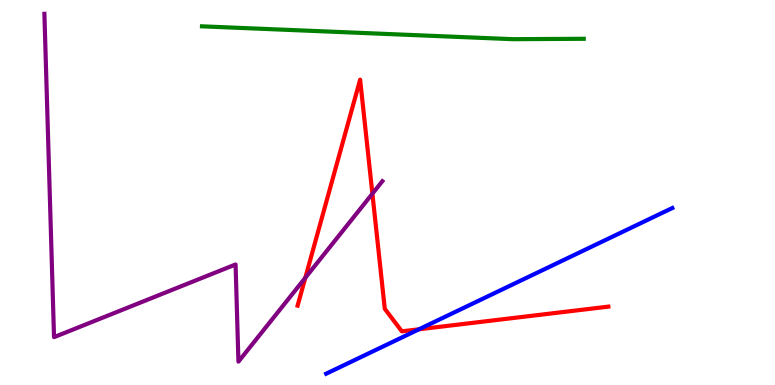[{'lines': ['blue', 'red'], 'intersections': [{'x': 5.41, 'y': 1.45}]}, {'lines': ['green', 'red'], 'intersections': []}, {'lines': ['purple', 'red'], 'intersections': [{'x': 3.94, 'y': 2.78}, {'x': 4.81, 'y': 4.97}]}, {'lines': ['blue', 'green'], 'intersections': []}, {'lines': ['blue', 'purple'], 'intersections': []}, {'lines': ['green', 'purple'], 'intersections': []}]